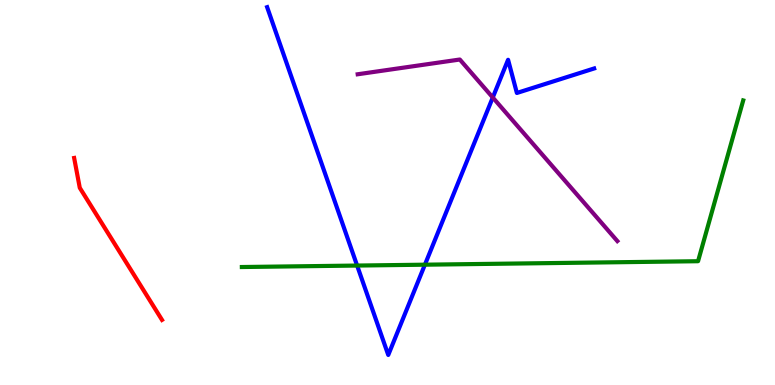[{'lines': ['blue', 'red'], 'intersections': []}, {'lines': ['green', 'red'], 'intersections': []}, {'lines': ['purple', 'red'], 'intersections': []}, {'lines': ['blue', 'green'], 'intersections': [{'x': 4.61, 'y': 3.1}, {'x': 5.48, 'y': 3.12}]}, {'lines': ['blue', 'purple'], 'intersections': [{'x': 6.36, 'y': 7.47}]}, {'lines': ['green', 'purple'], 'intersections': []}]